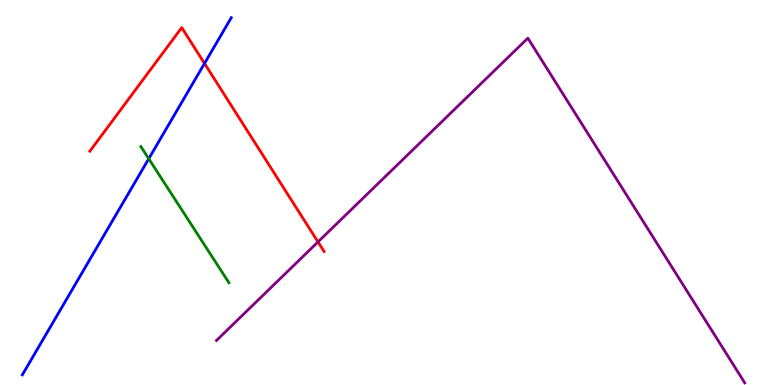[{'lines': ['blue', 'red'], 'intersections': [{'x': 2.64, 'y': 8.35}]}, {'lines': ['green', 'red'], 'intersections': []}, {'lines': ['purple', 'red'], 'intersections': [{'x': 4.1, 'y': 3.72}]}, {'lines': ['blue', 'green'], 'intersections': [{'x': 1.92, 'y': 5.88}]}, {'lines': ['blue', 'purple'], 'intersections': []}, {'lines': ['green', 'purple'], 'intersections': []}]